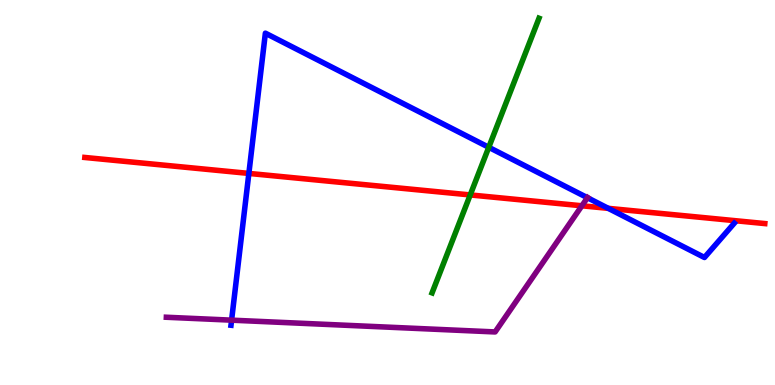[{'lines': ['blue', 'red'], 'intersections': [{'x': 3.21, 'y': 5.5}, {'x': 7.85, 'y': 4.59}]}, {'lines': ['green', 'red'], 'intersections': [{'x': 6.07, 'y': 4.94}]}, {'lines': ['purple', 'red'], 'intersections': [{'x': 7.51, 'y': 4.65}]}, {'lines': ['blue', 'green'], 'intersections': [{'x': 6.31, 'y': 6.17}]}, {'lines': ['blue', 'purple'], 'intersections': [{'x': 2.99, 'y': 1.68}, {'x': 7.58, 'y': 4.86}]}, {'lines': ['green', 'purple'], 'intersections': []}]